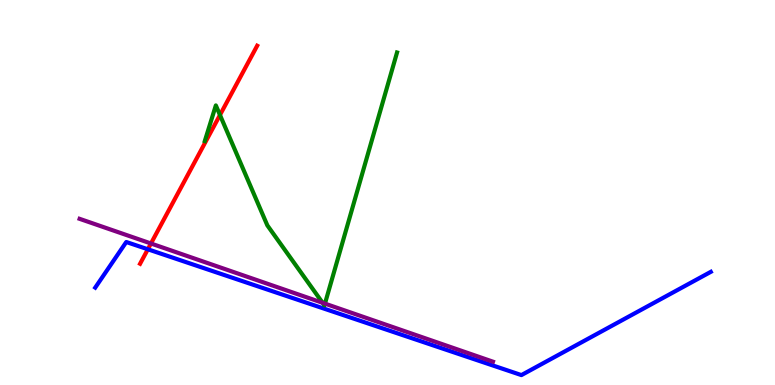[{'lines': ['blue', 'red'], 'intersections': [{'x': 1.91, 'y': 3.53}]}, {'lines': ['green', 'red'], 'intersections': [{'x': 2.84, 'y': 7.01}]}, {'lines': ['purple', 'red'], 'intersections': [{'x': 1.95, 'y': 3.68}]}, {'lines': ['blue', 'green'], 'intersections': []}, {'lines': ['blue', 'purple'], 'intersections': []}, {'lines': ['green', 'purple'], 'intersections': [{'x': 4.16, 'y': 2.13}, {'x': 4.19, 'y': 2.11}]}]